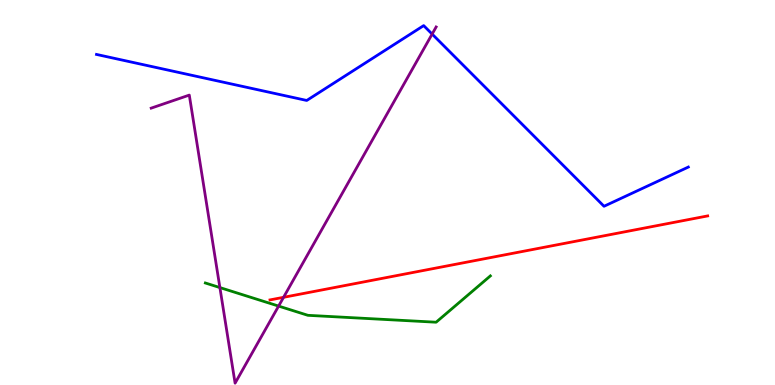[{'lines': ['blue', 'red'], 'intersections': []}, {'lines': ['green', 'red'], 'intersections': []}, {'lines': ['purple', 'red'], 'intersections': [{'x': 3.66, 'y': 2.28}]}, {'lines': ['blue', 'green'], 'intersections': []}, {'lines': ['blue', 'purple'], 'intersections': [{'x': 5.58, 'y': 9.11}]}, {'lines': ['green', 'purple'], 'intersections': [{'x': 2.84, 'y': 2.53}, {'x': 3.59, 'y': 2.05}]}]